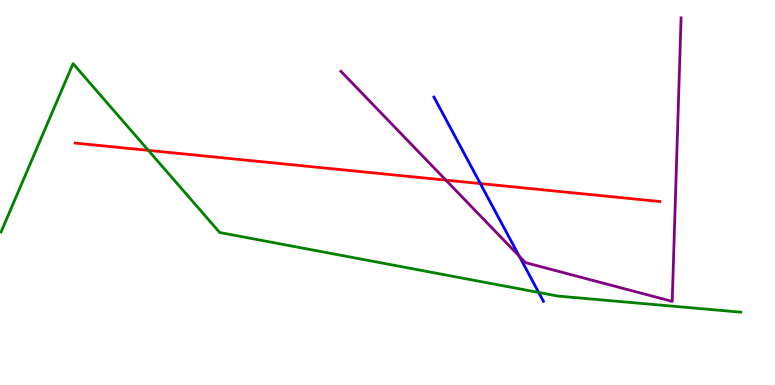[{'lines': ['blue', 'red'], 'intersections': [{'x': 6.2, 'y': 5.23}]}, {'lines': ['green', 'red'], 'intersections': [{'x': 1.91, 'y': 6.09}]}, {'lines': ['purple', 'red'], 'intersections': [{'x': 5.75, 'y': 5.32}]}, {'lines': ['blue', 'green'], 'intersections': [{'x': 6.95, 'y': 2.4}]}, {'lines': ['blue', 'purple'], 'intersections': [{'x': 6.7, 'y': 3.35}]}, {'lines': ['green', 'purple'], 'intersections': []}]